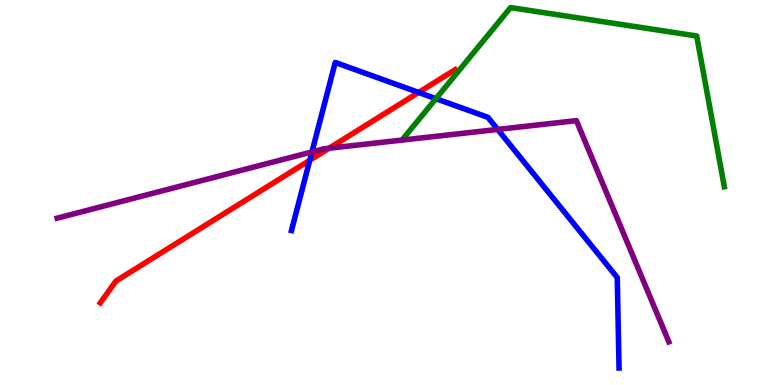[{'lines': ['blue', 'red'], 'intersections': [{'x': 4.0, 'y': 5.84}, {'x': 5.4, 'y': 7.6}]}, {'lines': ['green', 'red'], 'intersections': []}, {'lines': ['purple', 'red'], 'intersections': [{'x': 4.25, 'y': 6.15}]}, {'lines': ['blue', 'green'], 'intersections': [{'x': 5.62, 'y': 7.44}]}, {'lines': ['blue', 'purple'], 'intersections': [{'x': 4.03, 'y': 6.05}, {'x': 6.42, 'y': 6.64}]}, {'lines': ['green', 'purple'], 'intersections': []}]